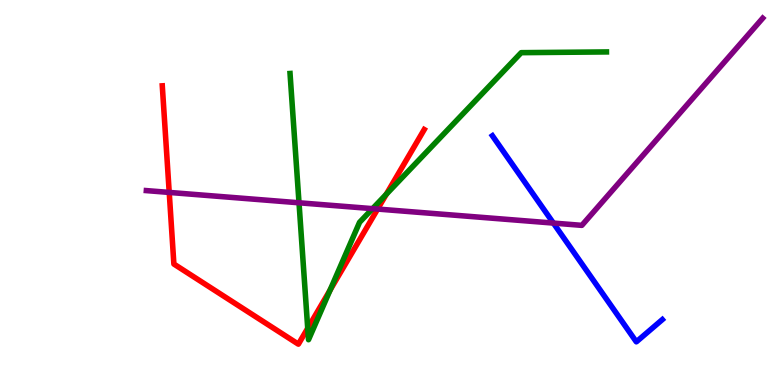[{'lines': ['blue', 'red'], 'intersections': []}, {'lines': ['green', 'red'], 'intersections': [{'x': 3.97, 'y': 1.47}, {'x': 4.26, 'y': 2.46}, {'x': 4.98, 'y': 4.95}]}, {'lines': ['purple', 'red'], 'intersections': [{'x': 2.18, 'y': 5.0}, {'x': 4.87, 'y': 4.57}]}, {'lines': ['blue', 'green'], 'intersections': []}, {'lines': ['blue', 'purple'], 'intersections': [{'x': 7.14, 'y': 4.21}]}, {'lines': ['green', 'purple'], 'intersections': [{'x': 3.86, 'y': 4.73}, {'x': 4.81, 'y': 4.58}]}]